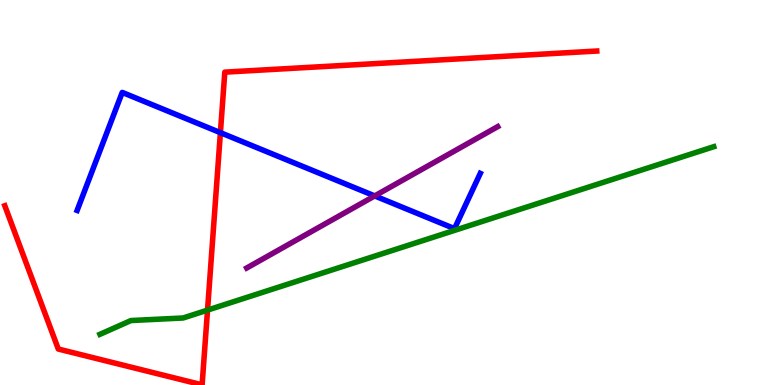[{'lines': ['blue', 'red'], 'intersections': [{'x': 2.84, 'y': 6.55}]}, {'lines': ['green', 'red'], 'intersections': [{'x': 2.68, 'y': 1.95}]}, {'lines': ['purple', 'red'], 'intersections': []}, {'lines': ['blue', 'green'], 'intersections': []}, {'lines': ['blue', 'purple'], 'intersections': [{'x': 4.83, 'y': 4.91}]}, {'lines': ['green', 'purple'], 'intersections': []}]